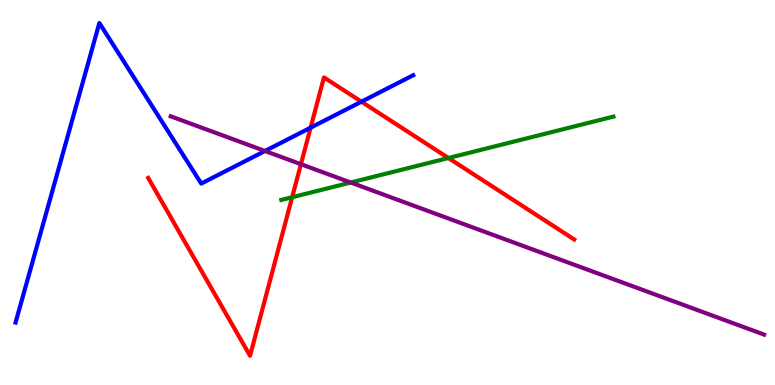[{'lines': ['blue', 'red'], 'intersections': [{'x': 4.01, 'y': 6.68}, {'x': 4.66, 'y': 7.36}]}, {'lines': ['green', 'red'], 'intersections': [{'x': 3.77, 'y': 4.88}, {'x': 5.79, 'y': 5.9}]}, {'lines': ['purple', 'red'], 'intersections': [{'x': 3.88, 'y': 5.73}]}, {'lines': ['blue', 'green'], 'intersections': []}, {'lines': ['blue', 'purple'], 'intersections': [{'x': 3.42, 'y': 6.08}]}, {'lines': ['green', 'purple'], 'intersections': [{'x': 4.53, 'y': 5.26}]}]